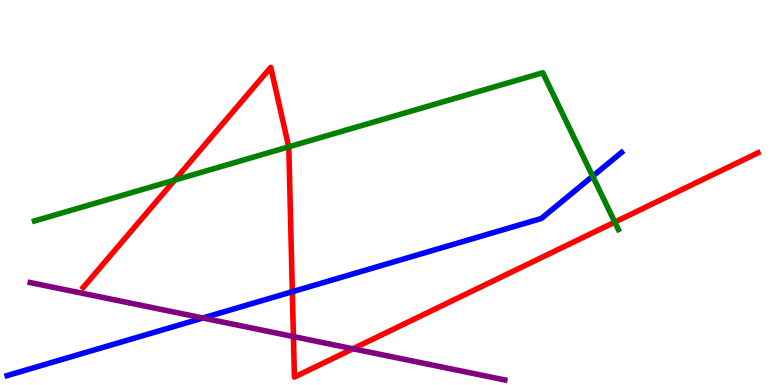[{'lines': ['blue', 'red'], 'intersections': [{'x': 3.77, 'y': 2.42}]}, {'lines': ['green', 'red'], 'intersections': [{'x': 2.25, 'y': 5.32}, {'x': 3.73, 'y': 6.19}, {'x': 7.93, 'y': 4.23}]}, {'lines': ['purple', 'red'], 'intersections': [{'x': 3.79, 'y': 1.26}, {'x': 4.55, 'y': 0.941}]}, {'lines': ['blue', 'green'], 'intersections': [{'x': 7.65, 'y': 5.42}]}, {'lines': ['blue', 'purple'], 'intersections': [{'x': 2.62, 'y': 1.74}]}, {'lines': ['green', 'purple'], 'intersections': []}]